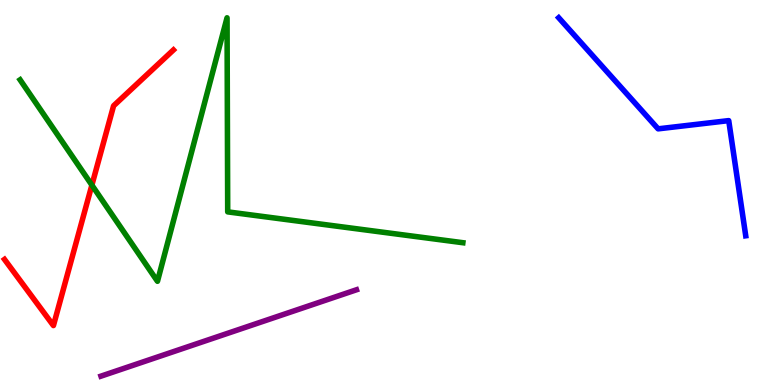[{'lines': ['blue', 'red'], 'intersections': []}, {'lines': ['green', 'red'], 'intersections': [{'x': 1.19, 'y': 5.19}]}, {'lines': ['purple', 'red'], 'intersections': []}, {'lines': ['blue', 'green'], 'intersections': []}, {'lines': ['blue', 'purple'], 'intersections': []}, {'lines': ['green', 'purple'], 'intersections': []}]